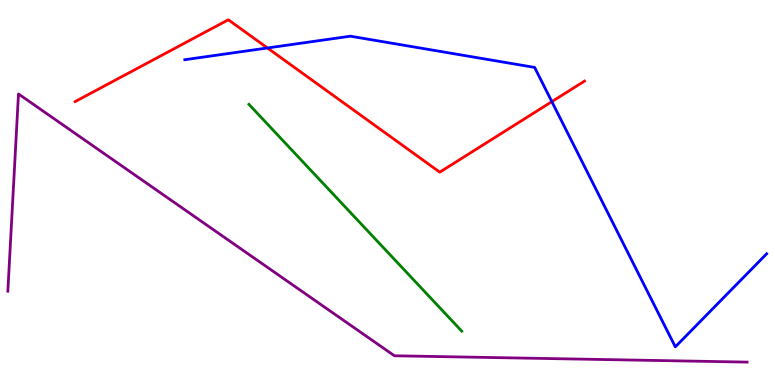[{'lines': ['blue', 'red'], 'intersections': [{'x': 3.45, 'y': 8.75}, {'x': 7.12, 'y': 7.36}]}, {'lines': ['green', 'red'], 'intersections': []}, {'lines': ['purple', 'red'], 'intersections': []}, {'lines': ['blue', 'green'], 'intersections': []}, {'lines': ['blue', 'purple'], 'intersections': []}, {'lines': ['green', 'purple'], 'intersections': []}]